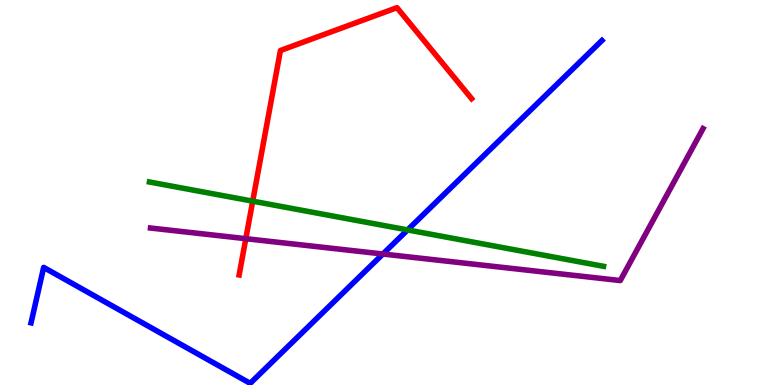[{'lines': ['blue', 'red'], 'intersections': []}, {'lines': ['green', 'red'], 'intersections': [{'x': 3.26, 'y': 4.77}]}, {'lines': ['purple', 'red'], 'intersections': [{'x': 3.17, 'y': 3.8}]}, {'lines': ['blue', 'green'], 'intersections': [{'x': 5.26, 'y': 4.03}]}, {'lines': ['blue', 'purple'], 'intersections': [{'x': 4.94, 'y': 3.4}]}, {'lines': ['green', 'purple'], 'intersections': []}]